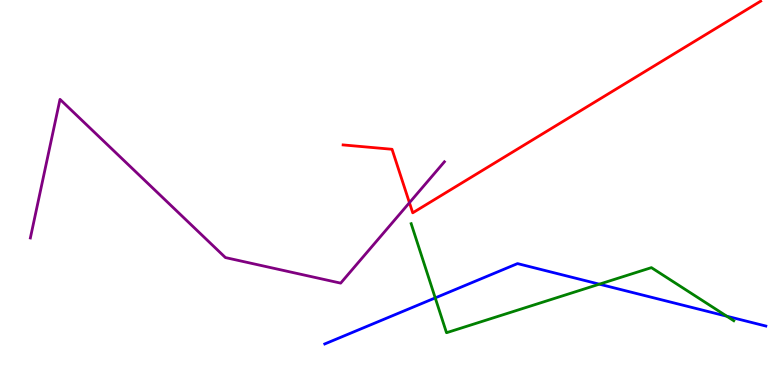[{'lines': ['blue', 'red'], 'intersections': []}, {'lines': ['green', 'red'], 'intersections': []}, {'lines': ['purple', 'red'], 'intersections': [{'x': 5.28, 'y': 4.74}]}, {'lines': ['blue', 'green'], 'intersections': [{'x': 5.62, 'y': 2.26}, {'x': 7.73, 'y': 2.62}, {'x': 9.38, 'y': 1.79}]}, {'lines': ['blue', 'purple'], 'intersections': []}, {'lines': ['green', 'purple'], 'intersections': []}]